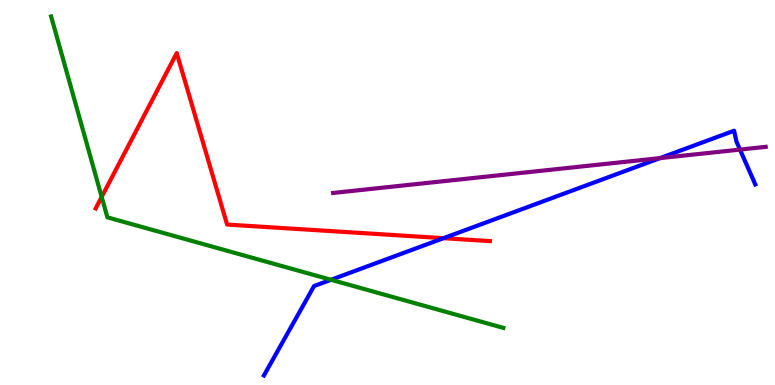[{'lines': ['blue', 'red'], 'intersections': [{'x': 5.72, 'y': 3.81}]}, {'lines': ['green', 'red'], 'intersections': [{'x': 1.31, 'y': 4.89}]}, {'lines': ['purple', 'red'], 'intersections': []}, {'lines': ['blue', 'green'], 'intersections': [{'x': 4.27, 'y': 2.73}]}, {'lines': ['blue', 'purple'], 'intersections': [{'x': 8.52, 'y': 5.89}, {'x': 9.55, 'y': 6.11}]}, {'lines': ['green', 'purple'], 'intersections': []}]